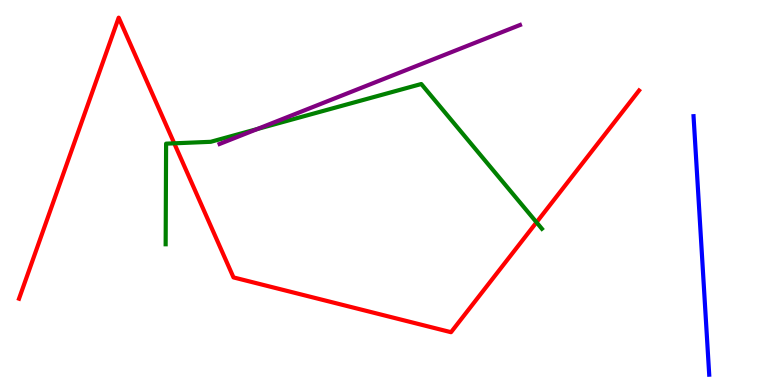[{'lines': ['blue', 'red'], 'intersections': []}, {'lines': ['green', 'red'], 'intersections': [{'x': 2.25, 'y': 6.28}, {'x': 6.92, 'y': 4.23}]}, {'lines': ['purple', 'red'], 'intersections': []}, {'lines': ['blue', 'green'], 'intersections': []}, {'lines': ['blue', 'purple'], 'intersections': []}, {'lines': ['green', 'purple'], 'intersections': [{'x': 3.32, 'y': 6.65}]}]